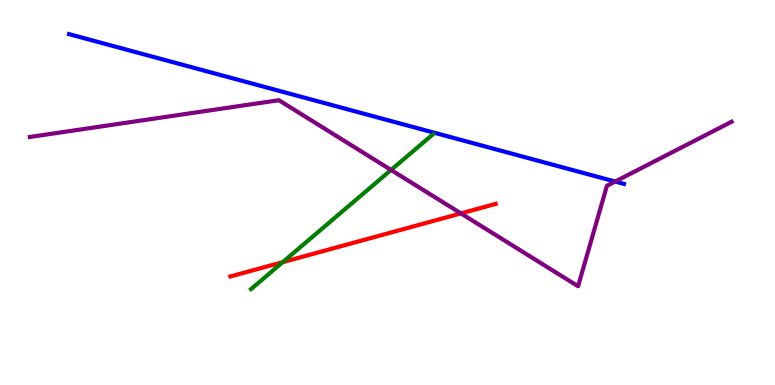[{'lines': ['blue', 'red'], 'intersections': []}, {'lines': ['green', 'red'], 'intersections': [{'x': 3.65, 'y': 3.19}]}, {'lines': ['purple', 'red'], 'intersections': [{'x': 5.95, 'y': 4.46}]}, {'lines': ['blue', 'green'], 'intersections': []}, {'lines': ['blue', 'purple'], 'intersections': [{'x': 7.94, 'y': 5.28}]}, {'lines': ['green', 'purple'], 'intersections': [{'x': 5.05, 'y': 5.59}]}]